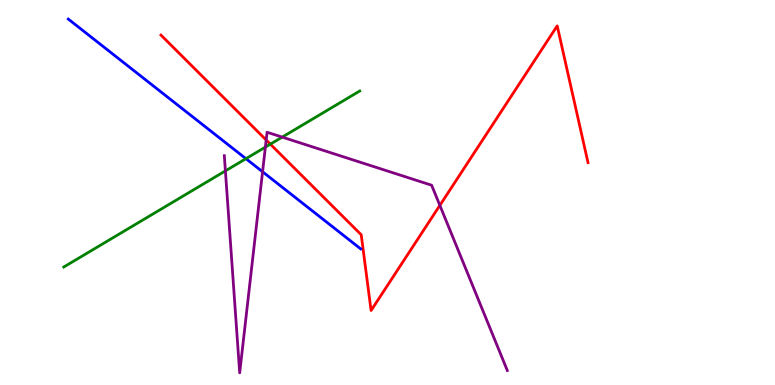[{'lines': ['blue', 'red'], 'intersections': []}, {'lines': ['green', 'red'], 'intersections': [{'x': 3.49, 'y': 6.26}]}, {'lines': ['purple', 'red'], 'intersections': [{'x': 3.43, 'y': 6.36}, {'x': 5.68, 'y': 4.67}]}, {'lines': ['blue', 'green'], 'intersections': [{'x': 3.17, 'y': 5.88}]}, {'lines': ['blue', 'purple'], 'intersections': [{'x': 3.39, 'y': 5.54}]}, {'lines': ['green', 'purple'], 'intersections': [{'x': 2.91, 'y': 5.56}, {'x': 3.42, 'y': 6.18}, {'x': 3.64, 'y': 6.44}]}]